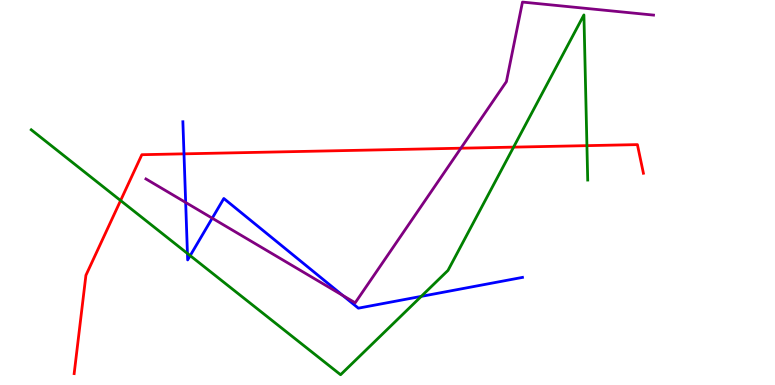[{'lines': ['blue', 'red'], 'intersections': [{'x': 2.37, 'y': 6.0}]}, {'lines': ['green', 'red'], 'intersections': [{'x': 1.56, 'y': 4.79}, {'x': 6.63, 'y': 6.18}, {'x': 7.57, 'y': 6.22}]}, {'lines': ['purple', 'red'], 'intersections': [{'x': 5.95, 'y': 6.15}]}, {'lines': ['blue', 'green'], 'intersections': [{'x': 2.42, 'y': 3.42}, {'x': 2.45, 'y': 3.36}, {'x': 5.44, 'y': 2.3}]}, {'lines': ['blue', 'purple'], 'intersections': [{'x': 2.4, 'y': 4.74}, {'x': 2.74, 'y': 4.33}, {'x': 4.42, 'y': 2.33}]}, {'lines': ['green', 'purple'], 'intersections': []}]